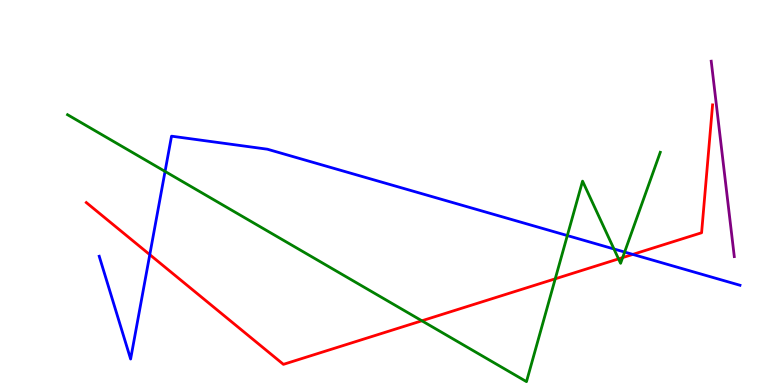[{'lines': ['blue', 'red'], 'intersections': [{'x': 1.93, 'y': 3.39}, {'x': 8.17, 'y': 3.39}]}, {'lines': ['green', 'red'], 'intersections': [{'x': 5.44, 'y': 1.67}, {'x': 7.16, 'y': 2.76}, {'x': 7.98, 'y': 3.28}, {'x': 8.03, 'y': 3.31}]}, {'lines': ['purple', 'red'], 'intersections': []}, {'lines': ['blue', 'green'], 'intersections': [{'x': 2.13, 'y': 5.55}, {'x': 7.32, 'y': 3.88}, {'x': 7.92, 'y': 3.53}, {'x': 8.06, 'y': 3.45}]}, {'lines': ['blue', 'purple'], 'intersections': []}, {'lines': ['green', 'purple'], 'intersections': []}]